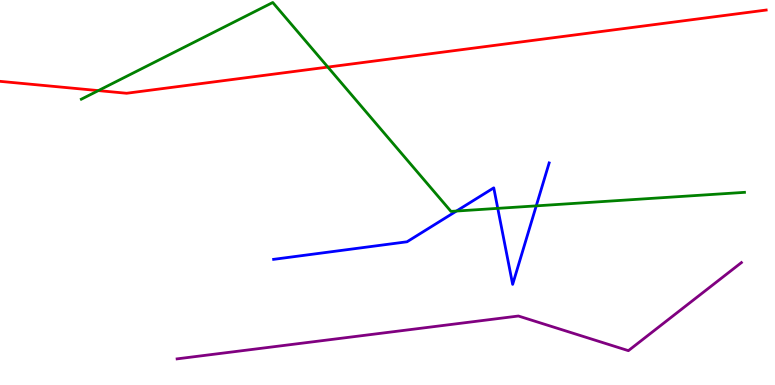[{'lines': ['blue', 'red'], 'intersections': []}, {'lines': ['green', 'red'], 'intersections': [{'x': 1.27, 'y': 7.65}, {'x': 4.23, 'y': 8.26}]}, {'lines': ['purple', 'red'], 'intersections': []}, {'lines': ['blue', 'green'], 'intersections': [{'x': 5.89, 'y': 4.52}, {'x': 6.42, 'y': 4.59}, {'x': 6.92, 'y': 4.65}]}, {'lines': ['blue', 'purple'], 'intersections': []}, {'lines': ['green', 'purple'], 'intersections': []}]